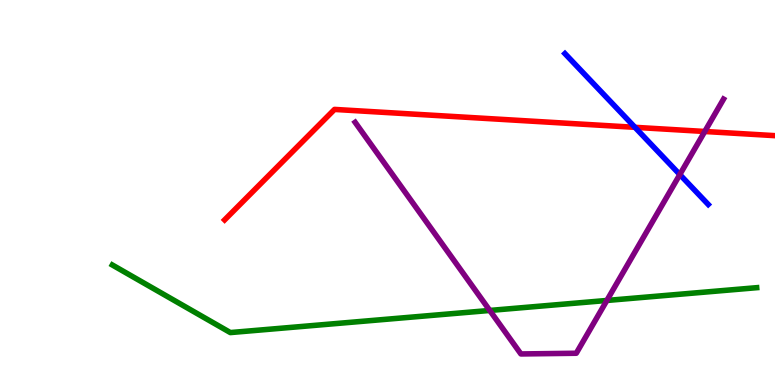[{'lines': ['blue', 'red'], 'intersections': [{'x': 8.19, 'y': 6.69}]}, {'lines': ['green', 'red'], 'intersections': []}, {'lines': ['purple', 'red'], 'intersections': [{'x': 9.09, 'y': 6.58}]}, {'lines': ['blue', 'green'], 'intersections': []}, {'lines': ['blue', 'purple'], 'intersections': [{'x': 8.77, 'y': 5.47}]}, {'lines': ['green', 'purple'], 'intersections': [{'x': 6.32, 'y': 1.94}, {'x': 7.83, 'y': 2.2}]}]